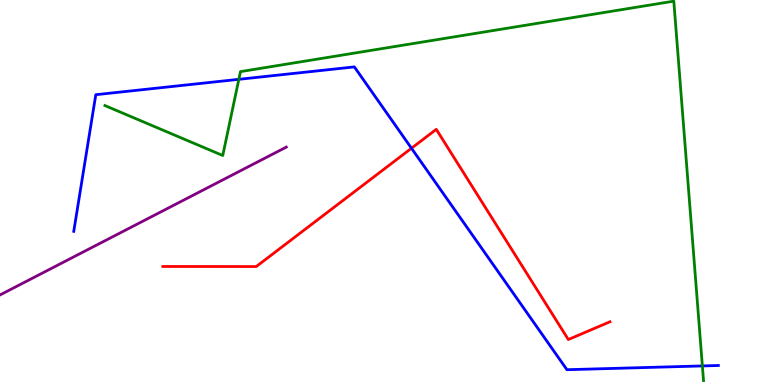[{'lines': ['blue', 'red'], 'intersections': [{'x': 5.31, 'y': 6.15}]}, {'lines': ['green', 'red'], 'intersections': []}, {'lines': ['purple', 'red'], 'intersections': []}, {'lines': ['blue', 'green'], 'intersections': [{'x': 3.08, 'y': 7.94}, {'x': 9.06, 'y': 0.495}]}, {'lines': ['blue', 'purple'], 'intersections': []}, {'lines': ['green', 'purple'], 'intersections': []}]